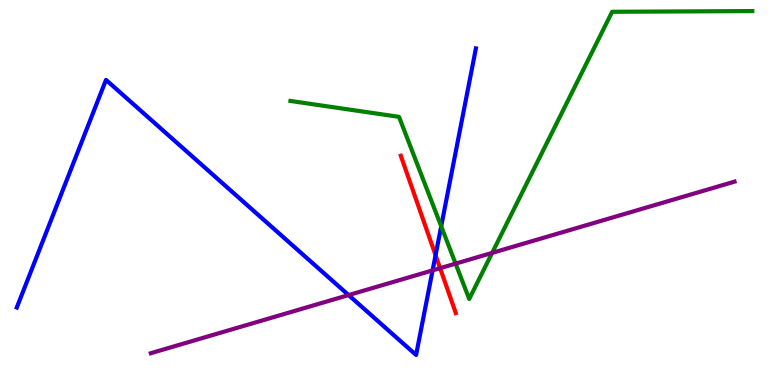[{'lines': ['blue', 'red'], 'intersections': [{'x': 5.62, 'y': 3.37}]}, {'lines': ['green', 'red'], 'intersections': []}, {'lines': ['purple', 'red'], 'intersections': [{'x': 5.68, 'y': 3.03}]}, {'lines': ['blue', 'green'], 'intersections': [{'x': 5.69, 'y': 4.12}]}, {'lines': ['blue', 'purple'], 'intersections': [{'x': 4.5, 'y': 2.34}, {'x': 5.58, 'y': 2.98}]}, {'lines': ['green', 'purple'], 'intersections': [{'x': 5.88, 'y': 3.15}, {'x': 6.35, 'y': 3.43}]}]